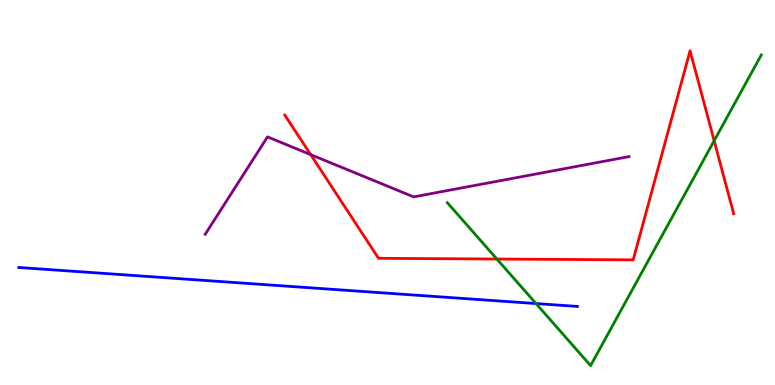[{'lines': ['blue', 'red'], 'intersections': []}, {'lines': ['green', 'red'], 'intersections': [{'x': 6.41, 'y': 3.27}, {'x': 9.21, 'y': 6.34}]}, {'lines': ['purple', 'red'], 'intersections': [{'x': 4.01, 'y': 5.98}]}, {'lines': ['blue', 'green'], 'intersections': [{'x': 6.92, 'y': 2.12}]}, {'lines': ['blue', 'purple'], 'intersections': []}, {'lines': ['green', 'purple'], 'intersections': []}]